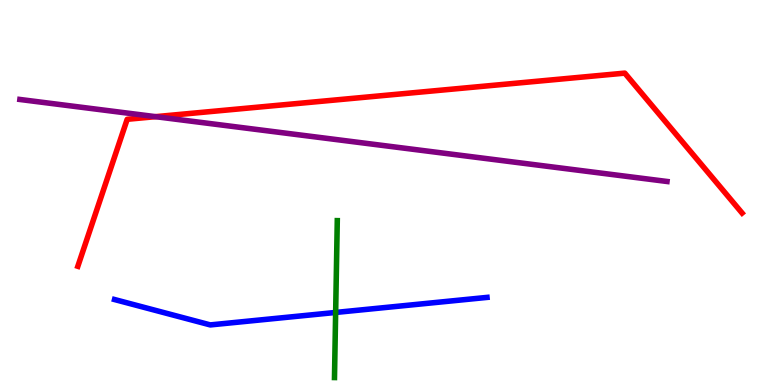[{'lines': ['blue', 'red'], 'intersections': []}, {'lines': ['green', 'red'], 'intersections': []}, {'lines': ['purple', 'red'], 'intersections': [{'x': 2.01, 'y': 6.97}]}, {'lines': ['blue', 'green'], 'intersections': [{'x': 4.33, 'y': 1.88}]}, {'lines': ['blue', 'purple'], 'intersections': []}, {'lines': ['green', 'purple'], 'intersections': []}]